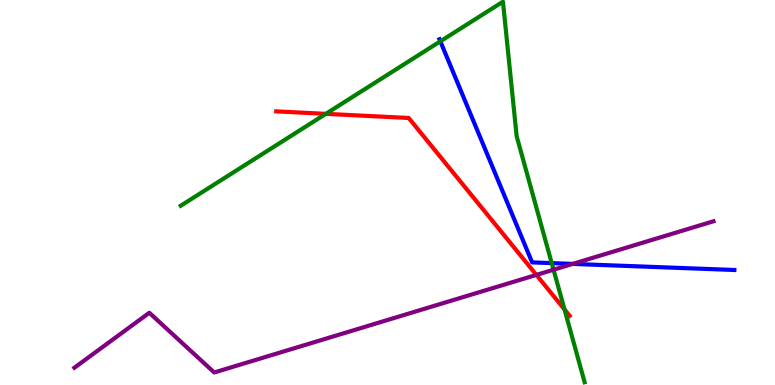[{'lines': ['blue', 'red'], 'intersections': []}, {'lines': ['green', 'red'], 'intersections': [{'x': 4.2, 'y': 7.04}, {'x': 7.28, 'y': 1.96}]}, {'lines': ['purple', 'red'], 'intersections': [{'x': 6.92, 'y': 2.86}]}, {'lines': ['blue', 'green'], 'intersections': [{'x': 5.68, 'y': 8.93}, {'x': 7.12, 'y': 3.17}]}, {'lines': ['blue', 'purple'], 'intersections': [{'x': 7.39, 'y': 3.15}]}, {'lines': ['green', 'purple'], 'intersections': [{'x': 7.14, 'y': 2.99}]}]